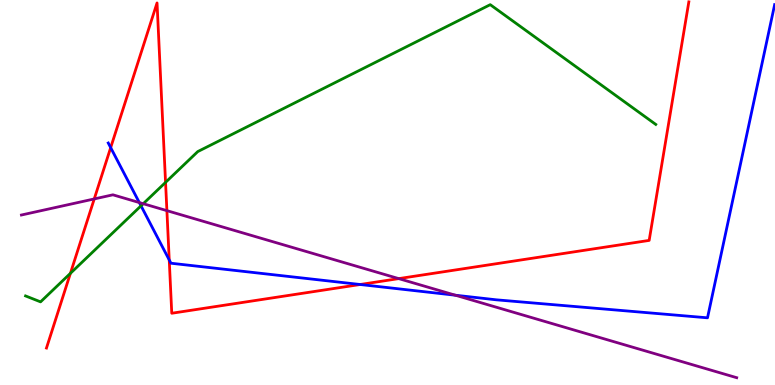[{'lines': ['blue', 'red'], 'intersections': [{'x': 1.43, 'y': 6.17}, {'x': 2.18, 'y': 3.25}, {'x': 4.65, 'y': 2.61}]}, {'lines': ['green', 'red'], 'intersections': [{'x': 0.909, 'y': 2.9}, {'x': 2.14, 'y': 5.26}]}, {'lines': ['purple', 'red'], 'intersections': [{'x': 1.22, 'y': 4.83}, {'x': 2.15, 'y': 4.53}, {'x': 5.15, 'y': 2.76}]}, {'lines': ['blue', 'green'], 'intersections': [{'x': 1.82, 'y': 4.65}]}, {'lines': ['blue', 'purple'], 'intersections': [{'x': 1.8, 'y': 4.74}, {'x': 5.88, 'y': 2.33}]}, {'lines': ['green', 'purple'], 'intersections': [{'x': 1.85, 'y': 4.71}]}]